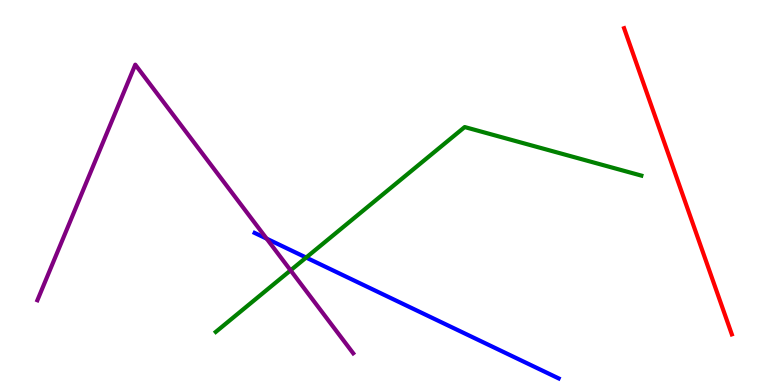[{'lines': ['blue', 'red'], 'intersections': []}, {'lines': ['green', 'red'], 'intersections': []}, {'lines': ['purple', 'red'], 'intersections': []}, {'lines': ['blue', 'green'], 'intersections': [{'x': 3.95, 'y': 3.31}]}, {'lines': ['blue', 'purple'], 'intersections': [{'x': 3.44, 'y': 3.8}]}, {'lines': ['green', 'purple'], 'intersections': [{'x': 3.75, 'y': 2.98}]}]